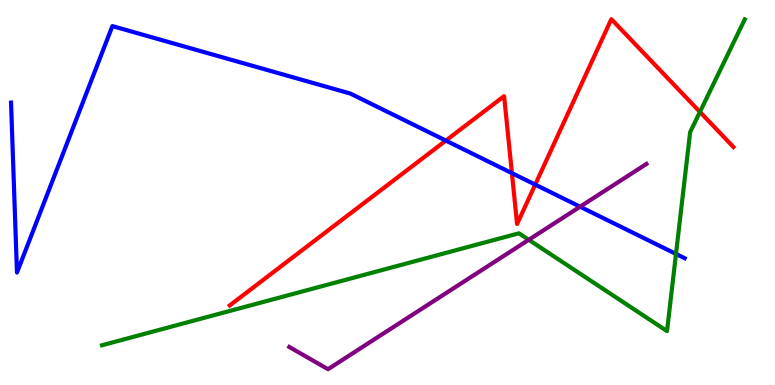[{'lines': ['blue', 'red'], 'intersections': [{'x': 5.75, 'y': 6.35}, {'x': 6.61, 'y': 5.5}, {'x': 6.91, 'y': 5.21}]}, {'lines': ['green', 'red'], 'intersections': [{'x': 9.03, 'y': 7.09}]}, {'lines': ['purple', 'red'], 'intersections': []}, {'lines': ['blue', 'green'], 'intersections': [{'x': 8.72, 'y': 3.4}]}, {'lines': ['blue', 'purple'], 'intersections': [{'x': 7.49, 'y': 4.63}]}, {'lines': ['green', 'purple'], 'intersections': [{'x': 6.82, 'y': 3.77}]}]